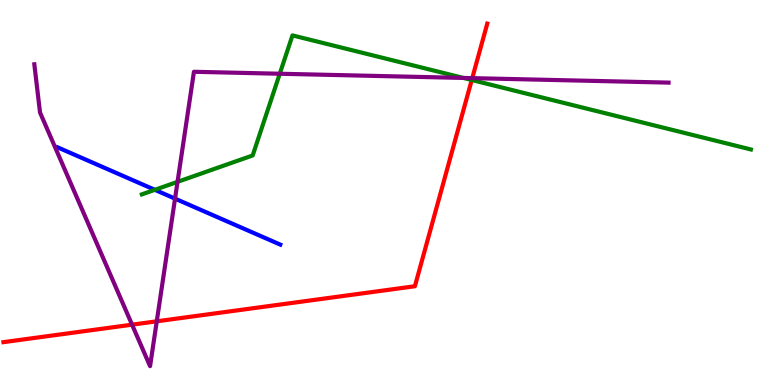[{'lines': ['blue', 'red'], 'intersections': []}, {'lines': ['green', 'red'], 'intersections': [{'x': 6.09, 'y': 7.92}]}, {'lines': ['purple', 'red'], 'intersections': [{'x': 1.7, 'y': 1.57}, {'x': 2.02, 'y': 1.65}, {'x': 6.09, 'y': 7.97}]}, {'lines': ['blue', 'green'], 'intersections': [{'x': 2.0, 'y': 5.07}]}, {'lines': ['blue', 'purple'], 'intersections': [{'x': 2.26, 'y': 4.84}]}, {'lines': ['green', 'purple'], 'intersections': [{'x': 2.29, 'y': 5.28}, {'x': 3.61, 'y': 8.08}, {'x': 5.98, 'y': 7.98}]}]